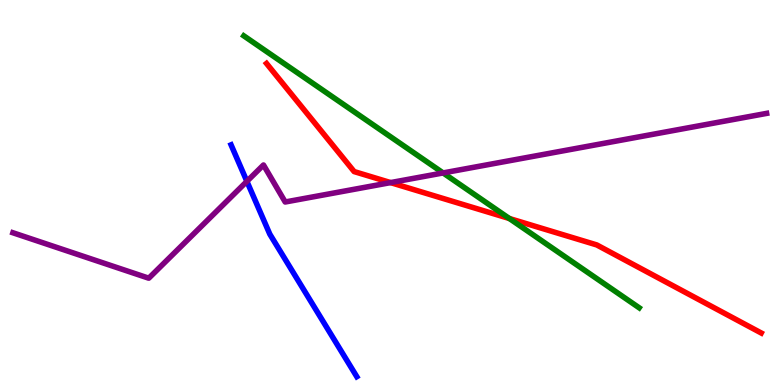[{'lines': ['blue', 'red'], 'intersections': []}, {'lines': ['green', 'red'], 'intersections': [{'x': 6.57, 'y': 4.32}]}, {'lines': ['purple', 'red'], 'intersections': [{'x': 5.04, 'y': 5.26}]}, {'lines': ['blue', 'green'], 'intersections': []}, {'lines': ['blue', 'purple'], 'intersections': [{'x': 3.19, 'y': 5.29}]}, {'lines': ['green', 'purple'], 'intersections': [{'x': 5.72, 'y': 5.51}]}]